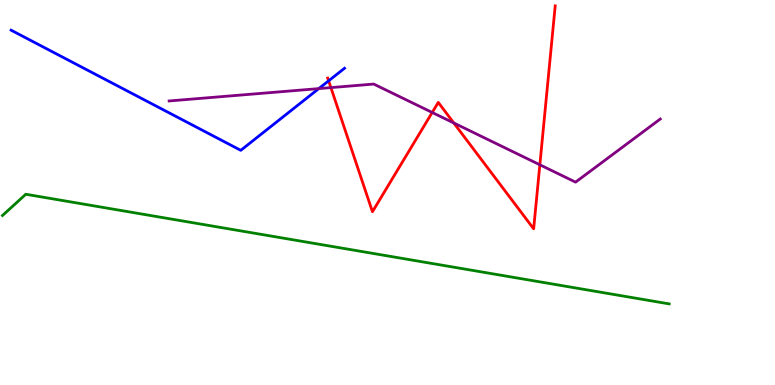[{'lines': ['blue', 'red'], 'intersections': [{'x': 4.24, 'y': 7.9}]}, {'lines': ['green', 'red'], 'intersections': []}, {'lines': ['purple', 'red'], 'intersections': [{'x': 4.27, 'y': 7.72}, {'x': 5.58, 'y': 7.08}, {'x': 5.86, 'y': 6.81}, {'x': 6.97, 'y': 5.72}]}, {'lines': ['blue', 'green'], 'intersections': []}, {'lines': ['blue', 'purple'], 'intersections': [{'x': 4.11, 'y': 7.7}]}, {'lines': ['green', 'purple'], 'intersections': []}]